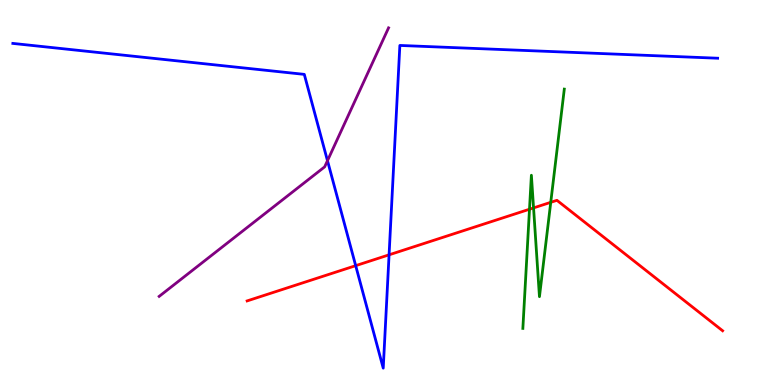[{'lines': ['blue', 'red'], 'intersections': [{'x': 4.59, 'y': 3.1}, {'x': 5.02, 'y': 3.38}]}, {'lines': ['green', 'red'], 'intersections': [{'x': 6.83, 'y': 4.57}, {'x': 6.88, 'y': 4.6}, {'x': 7.11, 'y': 4.74}]}, {'lines': ['purple', 'red'], 'intersections': []}, {'lines': ['blue', 'green'], 'intersections': []}, {'lines': ['blue', 'purple'], 'intersections': [{'x': 4.23, 'y': 5.83}]}, {'lines': ['green', 'purple'], 'intersections': []}]